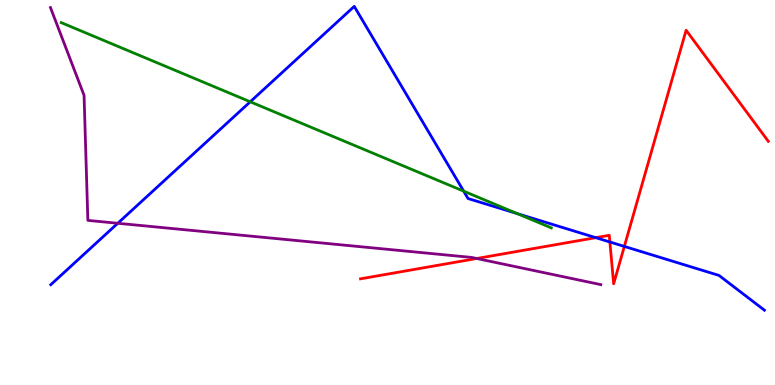[{'lines': ['blue', 'red'], 'intersections': [{'x': 7.69, 'y': 3.83}, {'x': 7.87, 'y': 3.71}, {'x': 8.06, 'y': 3.6}]}, {'lines': ['green', 'red'], 'intersections': []}, {'lines': ['purple', 'red'], 'intersections': [{'x': 6.15, 'y': 3.29}]}, {'lines': ['blue', 'green'], 'intersections': [{'x': 3.23, 'y': 7.36}, {'x': 5.98, 'y': 5.03}, {'x': 6.67, 'y': 4.45}]}, {'lines': ['blue', 'purple'], 'intersections': [{'x': 1.52, 'y': 4.2}]}, {'lines': ['green', 'purple'], 'intersections': []}]